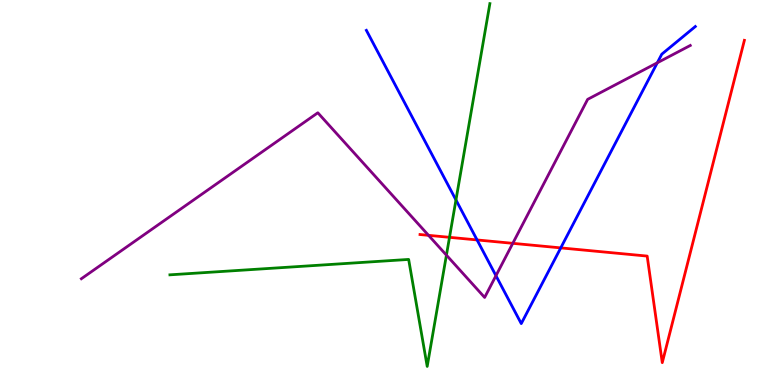[{'lines': ['blue', 'red'], 'intersections': [{'x': 6.16, 'y': 3.77}, {'x': 7.24, 'y': 3.56}]}, {'lines': ['green', 'red'], 'intersections': [{'x': 5.8, 'y': 3.84}]}, {'lines': ['purple', 'red'], 'intersections': [{'x': 5.53, 'y': 3.89}, {'x': 6.62, 'y': 3.68}]}, {'lines': ['blue', 'green'], 'intersections': [{'x': 5.88, 'y': 4.81}]}, {'lines': ['blue', 'purple'], 'intersections': [{'x': 6.4, 'y': 2.84}, {'x': 8.48, 'y': 8.37}]}, {'lines': ['green', 'purple'], 'intersections': [{'x': 5.76, 'y': 3.37}]}]